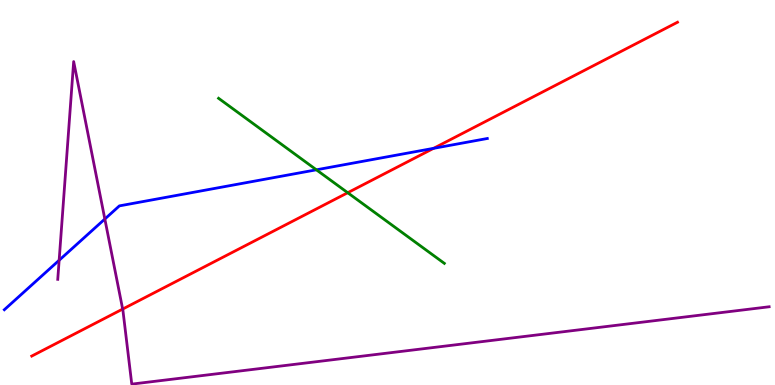[{'lines': ['blue', 'red'], 'intersections': [{'x': 5.59, 'y': 6.15}]}, {'lines': ['green', 'red'], 'intersections': [{'x': 4.49, 'y': 4.99}]}, {'lines': ['purple', 'red'], 'intersections': [{'x': 1.58, 'y': 1.97}]}, {'lines': ['blue', 'green'], 'intersections': [{'x': 4.08, 'y': 5.59}]}, {'lines': ['blue', 'purple'], 'intersections': [{'x': 0.763, 'y': 3.24}, {'x': 1.35, 'y': 4.31}]}, {'lines': ['green', 'purple'], 'intersections': []}]